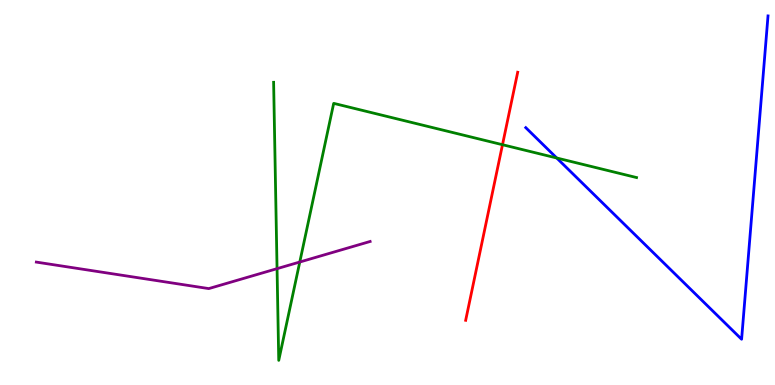[{'lines': ['blue', 'red'], 'intersections': []}, {'lines': ['green', 'red'], 'intersections': [{'x': 6.48, 'y': 6.24}]}, {'lines': ['purple', 'red'], 'intersections': []}, {'lines': ['blue', 'green'], 'intersections': [{'x': 7.18, 'y': 5.9}]}, {'lines': ['blue', 'purple'], 'intersections': []}, {'lines': ['green', 'purple'], 'intersections': [{'x': 3.57, 'y': 3.02}, {'x': 3.87, 'y': 3.19}]}]